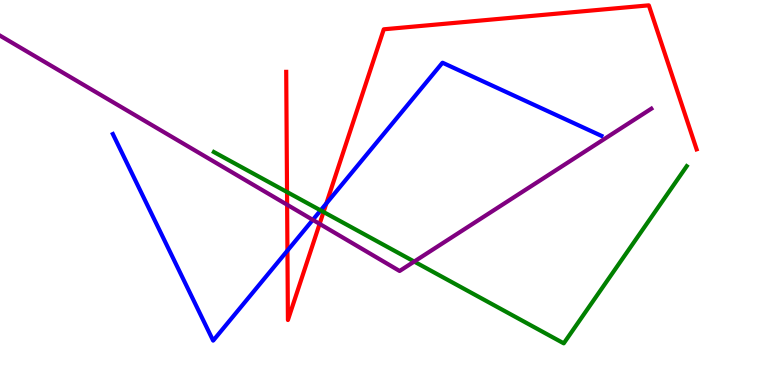[{'lines': ['blue', 'red'], 'intersections': [{'x': 3.71, 'y': 3.49}, {'x': 4.21, 'y': 4.72}]}, {'lines': ['green', 'red'], 'intersections': [{'x': 3.7, 'y': 5.01}, {'x': 4.17, 'y': 4.49}]}, {'lines': ['purple', 'red'], 'intersections': [{'x': 3.7, 'y': 4.68}, {'x': 4.12, 'y': 4.19}]}, {'lines': ['blue', 'green'], 'intersections': [{'x': 4.14, 'y': 4.54}]}, {'lines': ['blue', 'purple'], 'intersections': [{'x': 4.04, 'y': 4.29}]}, {'lines': ['green', 'purple'], 'intersections': [{'x': 5.34, 'y': 3.21}]}]